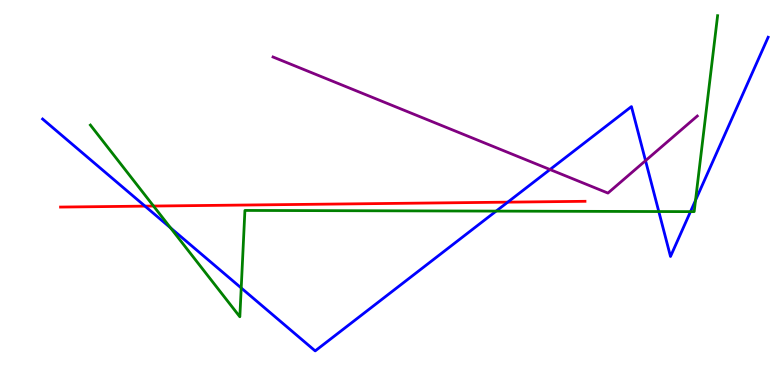[{'lines': ['blue', 'red'], 'intersections': [{'x': 1.87, 'y': 4.65}, {'x': 6.55, 'y': 4.75}]}, {'lines': ['green', 'red'], 'intersections': [{'x': 1.98, 'y': 4.65}]}, {'lines': ['purple', 'red'], 'intersections': []}, {'lines': ['blue', 'green'], 'intersections': [{'x': 2.2, 'y': 4.08}, {'x': 3.11, 'y': 2.52}, {'x': 6.4, 'y': 4.52}, {'x': 8.5, 'y': 4.51}, {'x': 8.91, 'y': 4.5}, {'x': 8.97, 'y': 4.8}]}, {'lines': ['blue', 'purple'], 'intersections': [{'x': 7.1, 'y': 5.6}, {'x': 8.33, 'y': 5.83}]}, {'lines': ['green', 'purple'], 'intersections': []}]